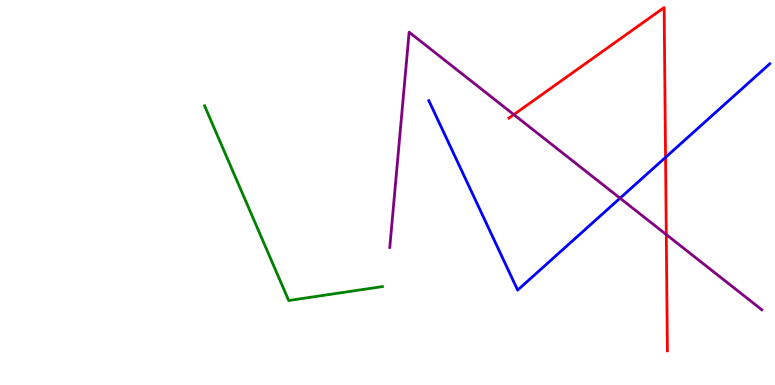[{'lines': ['blue', 'red'], 'intersections': [{'x': 8.59, 'y': 5.91}]}, {'lines': ['green', 'red'], 'intersections': []}, {'lines': ['purple', 'red'], 'intersections': [{'x': 6.63, 'y': 7.02}, {'x': 8.6, 'y': 3.91}]}, {'lines': ['blue', 'green'], 'intersections': []}, {'lines': ['blue', 'purple'], 'intersections': [{'x': 8.0, 'y': 4.85}]}, {'lines': ['green', 'purple'], 'intersections': []}]